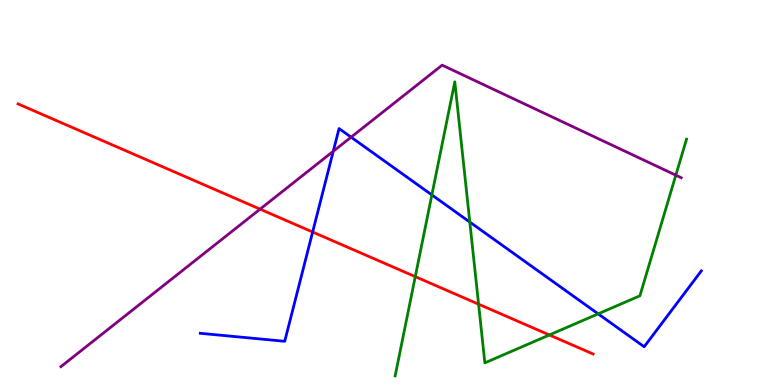[{'lines': ['blue', 'red'], 'intersections': [{'x': 4.03, 'y': 3.97}]}, {'lines': ['green', 'red'], 'intersections': [{'x': 5.36, 'y': 2.81}, {'x': 6.18, 'y': 2.1}, {'x': 7.09, 'y': 1.3}]}, {'lines': ['purple', 'red'], 'intersections': [{'x': 3.36, 'y': 4.57}]}, {'lines': ['blue', 'green'], 'intersections': [{'x': 5.57, 'y': 4.94}, {'x': 6.06, 'y': 4.23}, {'x': 7.72, 'y': 1.85}]}, {'lines': ['blue', 'purple'], 'intersections': [{'x': 4.3, 'y': 6.07}, {'x': 4.53, 'y': 6.44}]}, {'lines': ['green', 'purple'], 'intersections': [{'x': 8.72, 'y': 5.45}]}]